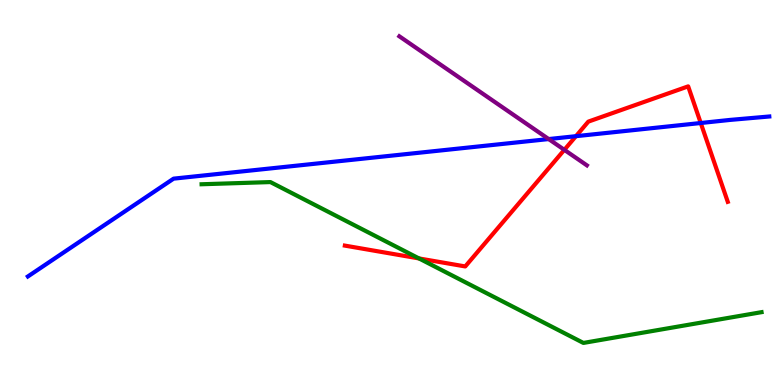[{'lines': ['blue', 'red'], 'intersections': [{'x': 7.43, 'y': 6.46}, {'x': 9.04, 'y': 6.8}]}, {'lines': ['green', 'red'], 'intersections': [{'x': 5.41, 'y': 3.29}]}, {'lines': ['purple', 'red'], 'intersections': [{'x': 7.28, 'y': 6.11}]}, {'lines': ['blue', 'green'], 'intersections': []}, {'lines': ['blue', 'purple'], 'intersections': [{'x': 7.08, 'y': 6.39}]}, {'lines': ['green', 'purple'], 'intersections': []}]